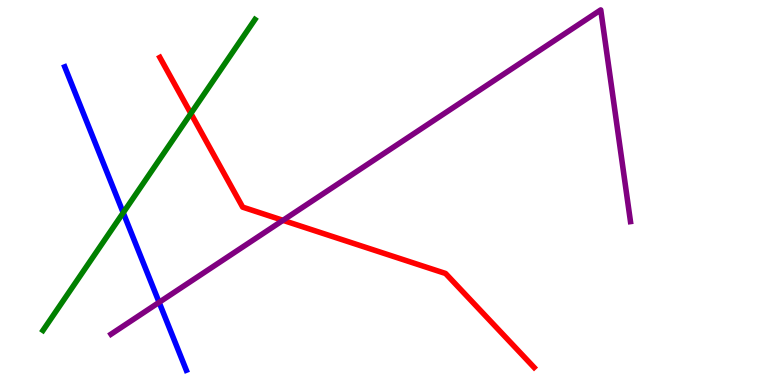[{'lines': ['blue', 'red'], 'intersections': []}, {'lines': ['green', 'red'], 'intersections': [{'x': 2.46, 'y': 7.05}]}, {'lines': ['purple', 'red'], 'intersections': [{'x': 3.65, 'y': 4.28}]}, {'lines': ['blue', 'green'], 'intersections': [{'x': 1.59, 'y': 4.47}]}, {'lines': ['blue', 'purple'], 'intersections': [{'x': 2.05, 'y': 2.15}]}, {'lines': ['green', 'purple'], 'intersections': []}]